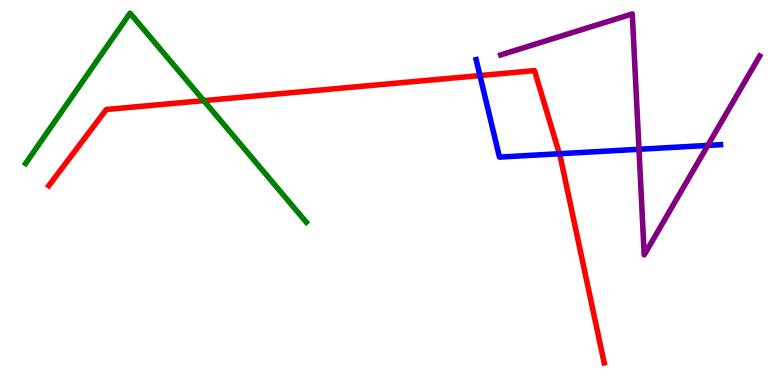[{'lines': ['blue', 'red'], 'intersections': [{'x': 6.19, 'y': 8.04}, {'x': 7.22, 'y': 6.01}]}, {'lines': ['green', 'red'], 'intersections': [{'x': 2.63, 'y': 7.39}]}, {'lines': ['purple', 'red'], 'intersections': []}, {'lines': ['blue', 'green'], 'intersections': []}, {'lines': ['blue', 'purple'], 'intersections': [{'x': 8.24, 'y': 6.12}, {'x': 9.13, 'y': 6.22}]}, {'lines': ['green', 'purple'], 'intersections': []}]